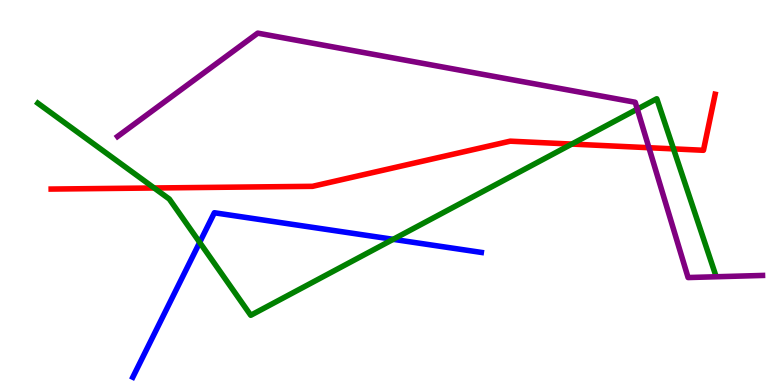[{'lines': ['blue', 'red'], 'intersections': []}, {'lines': ['green', 'red'], 'intersections': [{'x': 1.99, 'y': 5.12}, {'x': 7.38, 'y': 6.26}, {'x': 8.69, 'y': 6.13}]}, {'lines': ['purple', 'red'], 'intersections': [{'x': 8.37, 'y': 6.16}]}, {'lines': ['blue', 'green'], 'intersections': [{'x': 2.58, 'y': 3.7}, {'x': 5.07, 'y': 3.78}]}, {'lines': ['blue', 'purple'], 'intersections': []}, {'lines': ['green', 'purple'], 'intersections': [{'x': 8.22, 'y': 7.17}]}]